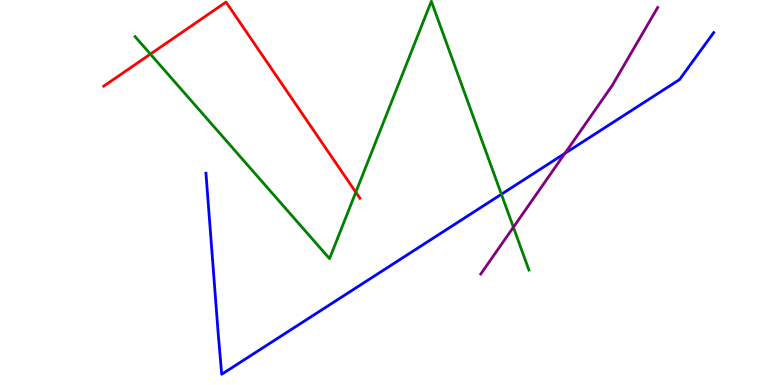[{'lines': ['blue', 'red'], 'intersections': []}, {'lines': ['green', 'red'], 'intersections': [{'x': 1.94, 'y': 8.59}, {'x': 4.59, 'y': 5.01}]}, {'lines': ['purple', 'red'], 'intersections': []}, {'lines': ['blue', 'green'], 'intersections': [{'x': 6.47, 'y': 4.95}]}, {'lines': ['blue', 'purple'], 'intersections': [{'x': 7.29, 'y': 6.02}]}, {'lines': ['green', 'purple'], 'intersections': [{'x': 6.62, 'y': 4.1}]}]